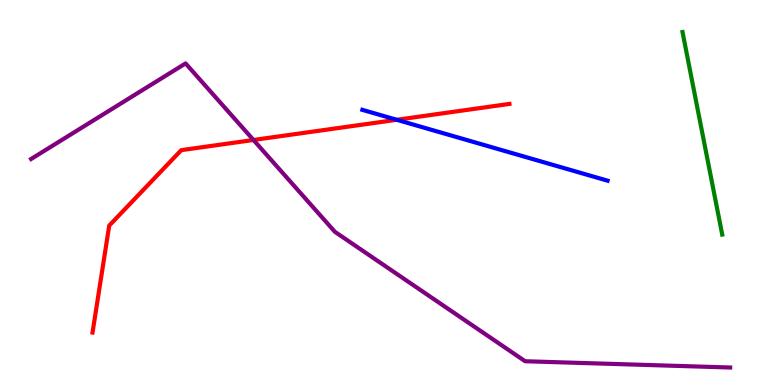[{'lines': ['blue', 'red'], 'intersections': [{'x': 5.12, 'y': 6.89}]}, {'lines': ['green', 'red'], 'intersections': []}, {'lines': ['purple', 'red'], 'intersections': [{'x': 3.27, 'y': 6.36}]}, {'lines': ['blue', 'green'], 'intersections': []}, {'lines': ['blue', 'purple'], 'intersections': []}, {'lines': ['green', 'purple'], 'intersections': []}]